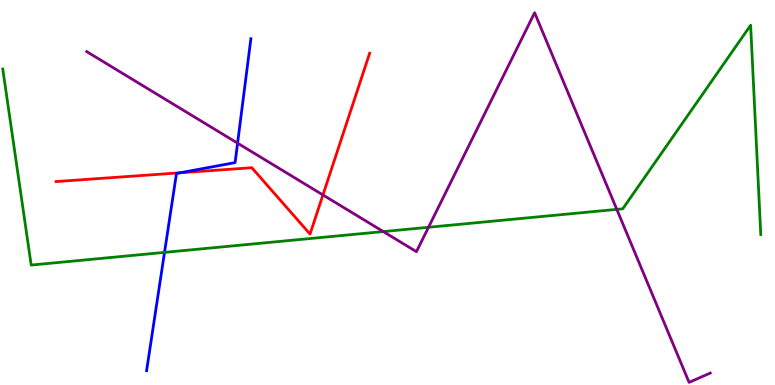[{'lines': ['blue', 'red'], 'intersections': [{'x': 2.32, 'y': 5.51}]}, {'lines': ['green', 'red'], 'intersections': []}, {'lines': ['purple', 'red'], 'intersections': [{'x': 4.17, 'y': 4.94}]}, {'lines': ['blue', 'green'], 'intersections': [{'x': 2.12, 'y': 3.44}]}, {'lines': ['blue', 'purple'], 'intersections': [{'x': 3.07, 'y': 6.28}]}, {'lines': ['green', 'purple'], 'intersections': [{'x': 4.95, 'y': 3.99}, {'x': 5.53, 'y': 4.1}, {'x': 7.96, 'y': 4.56}]}]